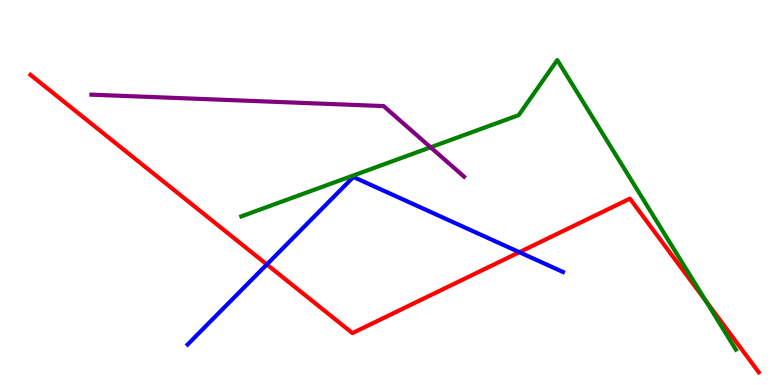[{'lines': ['blue', 'red'], 'intersections': [{'x': 3.44, 'y': 3.13}, {'x': 6.7, 'y': 3.45}]}, {'lines': ['green', 'red'], 'intersections': [{'x': 9.11, 'y': 2.18}]}, {'lines': ['purple', 'red'], 'intersections': []}, {'lines': ['blue', 'green'], 'intersections': []}, {'lines': ['blue', 'purple'], 'intersections': []}, {'lines': ['green', 'purple'], 'intersections': [{'x': 5.56, 'y': 6.17}]}]